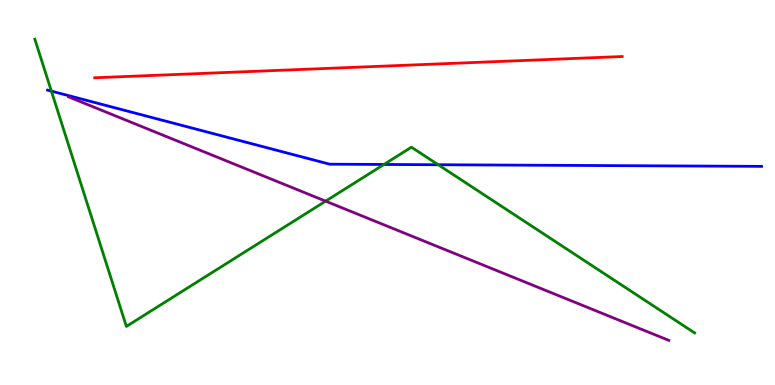[{'lines': ['blue', 'red'], 'intersections': []}, {'lines': ['green', 'red'], 'intersections': []}, {'lines': ['purple', 'red'], 'intersections': []}, {'lines': ['blue', 'green'], 'intersections': [{'x': 0.663, 'y': 7.63}, {'x': 4.95, 'y': 5.73}, {'x': 5.65, 'y': 5.72}]}, {'lines': ['blue', 'purple'], 'intersections': []}, {'lines': ['green', 'purple'], 'intersections': [{'x': 4.2, 'y': 4.78}]}]